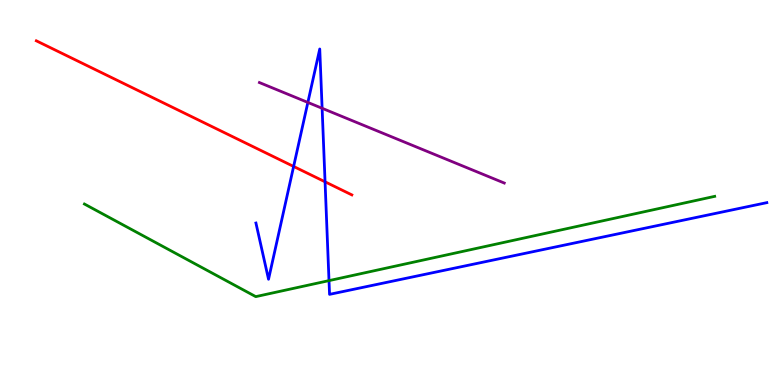[{'lines': ['blue', 'red'], 'intersections': [{'x': 3.79, 'y': 5.68}, {'x': 4.19, 'y': 5.28}]}, {'lines': ['green', 'red'], 'intersections': []}, {'lines': ['purple', 'red'], 'intersections': []}, {'lines': ['blue', 'green'], 'intersections': [{'x': 4.25, 'y': 2.71}]}, {'lines': ['blue', 'purple'], 'intersections': [{'x': 3.97, 'y': 7.34}, {'x': 4.16, 'y': 7.19}]}, {'lines': ['green', 'purple'], 'intersections': []}]